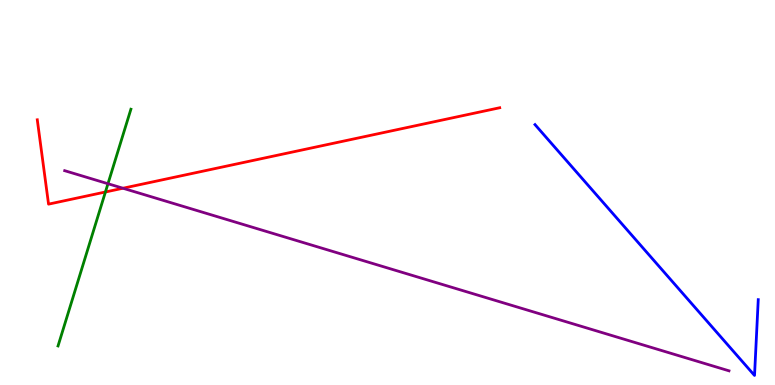[{'lines': ['blue', 'red'], 'intersections': []}, {'lines': ['green', 'red'], 'intersections': [{'x': 1.36, 'y': 5.01}]}, {'lines': ['purple', 'red'], 'intersections': [{'x': 1.59, 'y': 5.11}]}, {'lines': ['blue', 'green'], 'intersections': []}, {'lines': ['blue', 'purple'], 'intersections': []}, {'lines': ['green', 'purple'], 'intersections': [{'x': 1.39, 'y': 5.23}]}]